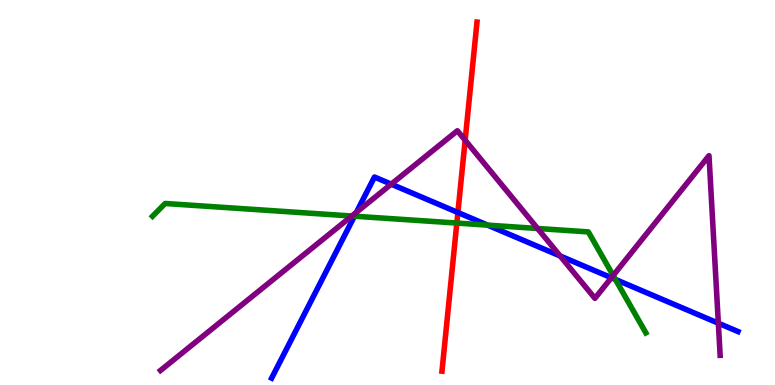[{'lines': ['blue', 'red'], 'intersections': [{'x': 5.91, 'y': 4.48}]}, {'lines': ['green', 'red'], 'intersections': [{'x': 5.89, 'y': 4.21}]}, {'lines': ['purple', 'red'], 'intersections': [{'x': 6.0, 'y': 6.36}]}, {'lines': ['blue', 'green'], 'intersections': [{'x': 4.57, 'y': 4.38}, {'x': 6.29, 'y': 4.15}, {'x': 7.94, 'y': 2.74}]}, {'lines': ['blue', 'purple'], 'intersections': [{'x': 4.6, 'y': 4.49}, {'x': 5.05, 'y': 5.22}, {'x': 7.23, 'y': 3.35}, {'x': 7.89, 'y': 2.79}, {'x': 9.27, 'y': 1.61}]}, {'lines': ['green', 'purple'], 'intersections': [{'x': 4.54, 'y': 4.39}, {'x': 6.94, 'y': 4.07}, {'x': 7.91, 'y': 2.84}]}]